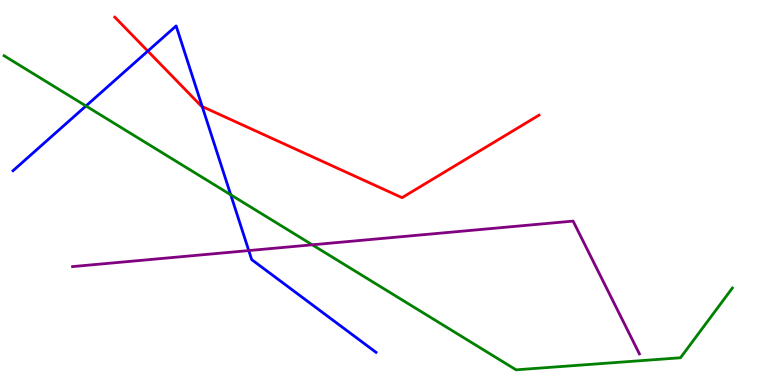[{'lines': ['blue', 'red'], 'intersections': [{'x': 1.91, 'y': 8.67}, {'x': 2.61, 'y': 7.23}]}, {'lines': ['green', 'red'], 'intersections': []}, {'lines': ['purple', 'red'], 'intersections': []}, {'lines': ['blue', 'green'], 'intersections': [{'x': 1.11, 'y': 7.25}, {'x': 2.98, 'y': 4.94}]}, {'lines': ['blue', 'purple'], 'intersections': [{'x': 3.21, 'y': 3.49}]}, {'lines': ['green', 'purple'], 'intersections': [{'x': 4.03, 'y': 3.64}]}]